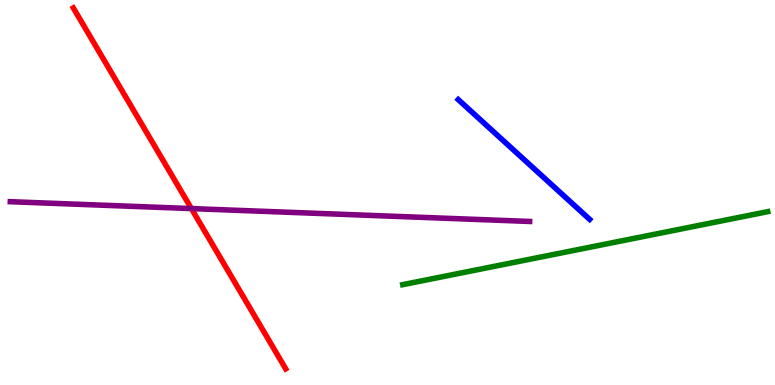[{'lines': ['blue', 'red'], 'intersections': []}, {'lines': ['green', 'red'], 'intersections': []}, {'lines': ['purple', 'red'], 'intersections': [{'x': 2.47, 'y': 4.58}]}, {'lines': ['blue', 'green'], 'intersections': []}, {'lines': ['blue', 'purple'], 'intersections': []}, {'lines': ['green', 'purple'], 'intersections': []}]